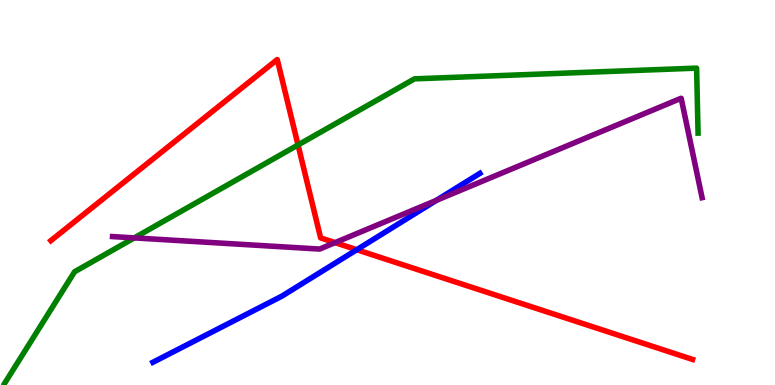[{'lines': ['blue', 'red'], 'intersections': [{'x': 4.6, 'y': 3.51}]}, {'lines': ['green', 'red'], 'intersections': [{'x': 3.85, 'y': 6.23}]}, {'lines': ['purple', 'red'], 'intersections': [{'x': 4.32, 'y': 3.7}]}, {'lines': ['blue', 'green'], 'intersections': []}, {'lines': ['blue', 'purple'], 'intersections': [{'x': 5.63, 'y': 4.79}]}, {'lines': ['green', 'purple'], 'intersections': [{'x': 1.73, 'y': 3.82}]}]